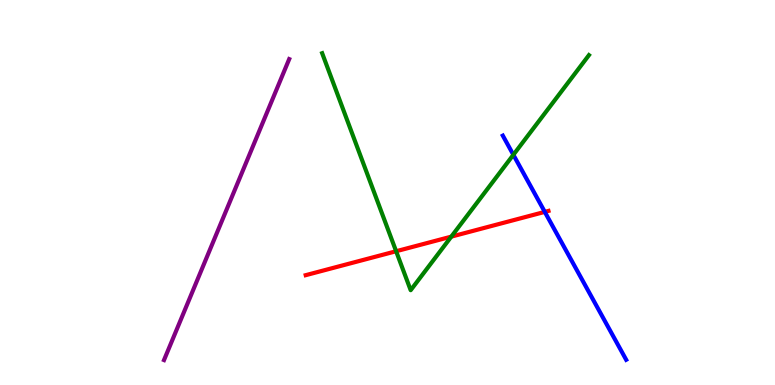[{'lines': ['blue', 'red'], 'intersections': [{'x': 7.03, 'y': 4.5}]}, {'lines': ['green', 'red'], 'intersections': [{'x': 5.11, 'y': 3.47}, {'x': 5.82, 'y': 3.85}]}, {'lines': ['purple', 'red'], 'intersections': []}, {'lines': ['blue', 'green'], 'intersections': [{'x': 6.62, 'y': 5.98}]}, {'lines': ['blue', 'purple'], 'intersections': []}, {'lines': ['green', 'purple'], 'intersections': []}]